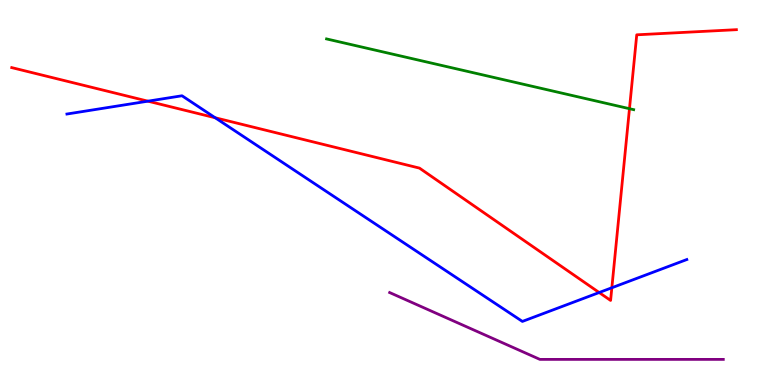[{'lines': ['blue', 'red'], 'intersections': [{'x': 1.91, 'y': 7.37}, {'x': 2.78, 'y': 6.94}, {'x': 7.73, 'y': 2.4}, {'x': 7.89, 'y': 2.53}]}, {'lines': ['green', 'red'], 'intersections': [{'x': 8.12, 'y': 7.18}]}, {'lines': ['purple', 'red'], 'intersections': []}, {'lines': ['blue', 'green'], 'intersections': []}, {'lines': ['blue', 'purple'], 'intersections': []}, {'lines': ['green', 'purple'], 'intersections': []}]